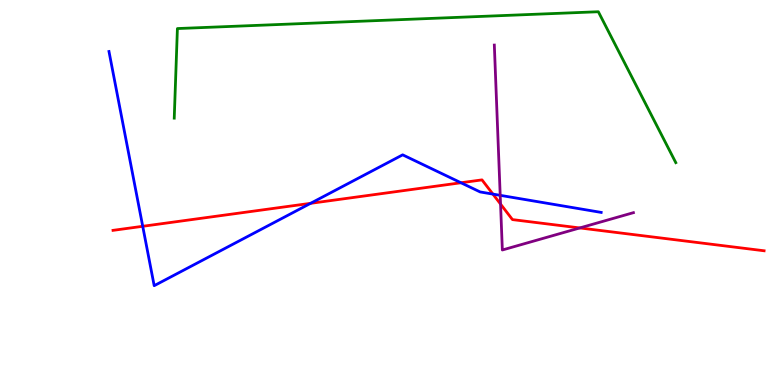[{'lines': ['blue', 'red'], 'intersections': [{'x': 1.84, 'y': 4.12}, {'x': 4.01, 'y': 4.72}, {'x': 5.95, 'y': 5.25}, {'x': 6.36, 'y': 4.96}]}, {'lines': ['green', 'red'], 'intersections': []}, {'lines': ['purple', 'red'], 'intersections': [{'x': 6.46, 'y': 4.7}, {'x': 7.48, 'y': 4.08}]}, {'lines': ['blue', 'green'], 'intersections': []}, {'lines': ['blue', 'purple'], 'intersections': [{'x': 6.45, 'y': 4.93}]}, {'lines': ['green', 'purple'], 'intersections': []}]